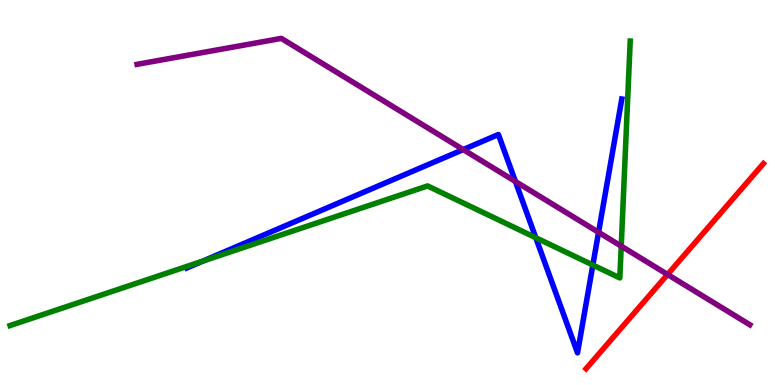[{'lines': ['blue', 'red'], 'intersections': []}, {'lines': ['green', 'red'], 'intersections': []}, {'lines': ['purple', 'red'], 'intersections': [{'x': 8.61, 'y': 2.87}]}, {'lines': ['blue', 'green'], 'intersections': [{'x': 2.62, 'y': 3.22}, {'x': 6.91, 'y': 3.83}, {'x': 7.65, 'y': 3.12}]}, {'lines': ['blue', 'purple'], 'intersections': [{'x': 5.98, 'y': 6.11}, {'x': 6.65, 'y': 5.29}, {'x': 7.72, 'y': 3.97}]}, {'lines': ['green', 'purple'], 'intersections': [{'x': 8.02, 'y': 3.61}]}]